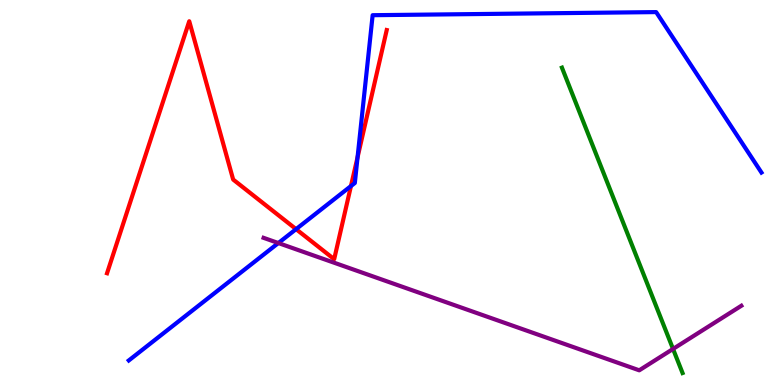[{'lines': ['blue', 'red'], 'intersections': [{'x': 3.82, 'y': 4.05}, {'x': 4.53, 'y': 5.17}, {'x': 4.61, 'y': 5.92}]}, {'lines': ['green', 'red'], 'intersections': []}, {'lines': ['purple', 'red'], 'intersections': []}, {'lines': ['blue', 'green'], 'intersections': []}, {'lines': ['blue', 'purple'], 'intersections': [{'x': 3.59, 'y': 3.69}]}, {'lines': ['green', 'purple'], 'intersections': [{'x': 8.68, 'y': 0.936}]}]